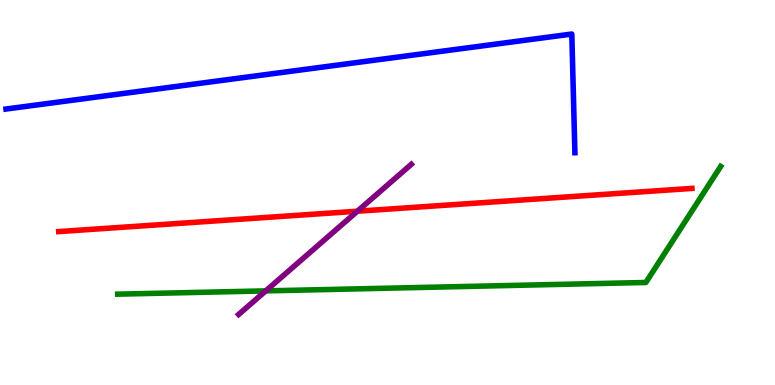[{'lines': ['blue', 'red'], 'intersections': []}, {'lines': ['green', 'red'], 'intersections': []}, {'lines': ['purple', 'red'], 'intersections': [{'x': 4.61, 'y': 4.51}]}, {'lines': ['blue', 'green'], 'intersections': []}, {'lines': ['blue', 'purple'], 'intersections': []}, {'lines': ['green', 'purple'], 'intersections': [{'x': 3.43, 'y': 2.44}]}]